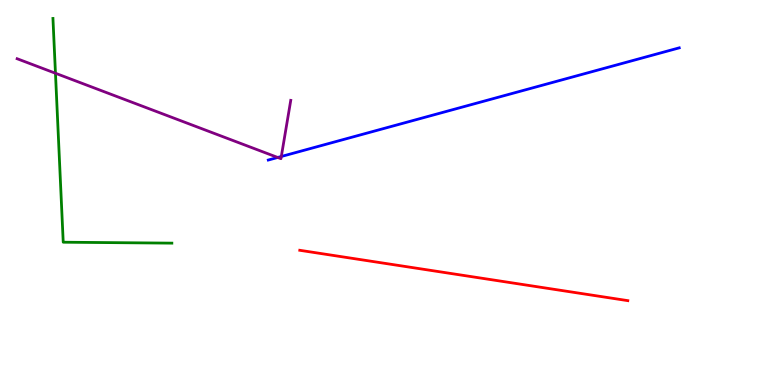[{'lines': ['blue', 'red'], 'intersections': []}, {'lines': ['green', 'red'], 'intersections': []}, {'lines': ['purple', 'red'], 'intersections': []}, {'lines': ['blue', 'green'], 'intersections': []}, {'lines': ['blue', 'purple'], 'intersections': [{'x': 3.58, 'y': 5.91}, {'x': 3.63, 'y': 5.94}]}, {'lines': ['green', 'purple'], 'intersections': [{'x': 0.716, 'y': 8.1}]}]